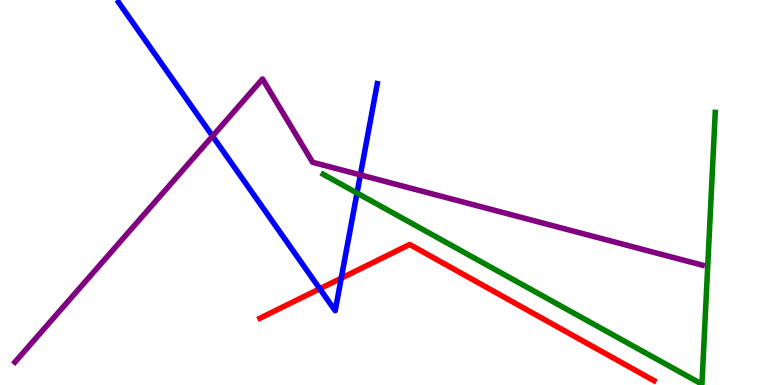[{'lines': ['blue', 'red'], 'intersections': [{'x': 4.13, 'y': 2.5}, {'x': 4.4, 'y': 2.77}]}, {'lines': ['green', 'red'], 'intersections': []}, {'lines': ['purple', 'red'], 'intersections': []}, {'lines': ['blue', 'green'], 'intersections': [{'x': 4.61, 'y': 4.99}]}, {'lines': ['blue', 'purple'], 'intersections': [{'x': 2.74, 'y': 6.46}, {'x': 4.65, 'y': 5.46}]}, {'lines': ['green', 'purple'], 'intersections': []}]